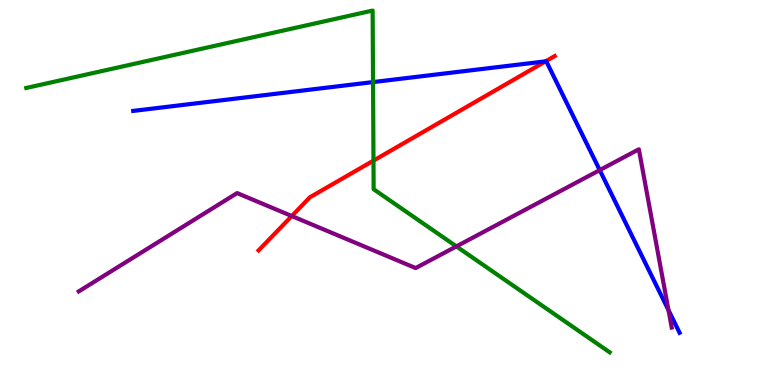[{'lines': ['blue', 'red'], 'intersections': [{'x': 7.04, 'y': 8.41}]}, {'lines': ['green', 'red'], 'intersections': [{'x': 4.82, 'y': 5.83}]}, {'lines': ['purple', 'red'], 'intersections': [{'x': 3.76, 'y': 4.39}]}, {'lines': ['blue', 'green'], 'intersections': [{'x': 4.81, 'y': 7.87}]}, {'lines': ['blue', 'purple'], 'intersections': [{'x': 7.74, 'y': 5.58}, {'x': 8.63, 'y': 1.94}]}, {'lines': ['green', 'purple'], 'intersections': [{'x': 5.89, 'y': 3.6}]}]